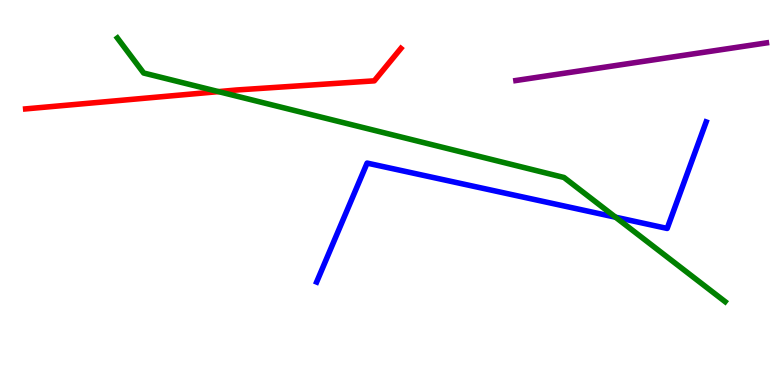[{'lines': ['blue', 'red'], 'intersections': []}, {'lines': ['green', 'red'], 'intersections': [{'x': 2.82, 'y': 7.62}]}, {'lines': ['purple', 'red'], 'intersections': []}, {'lines': ['blue', 'green'], 'intersections': [{'x': 7.94, 'y': 4.36}]}, {'lines': ['blue', 'purple'], 'intersections': []}, {'lines': ['green', 'purple'], 'intersections': []}]